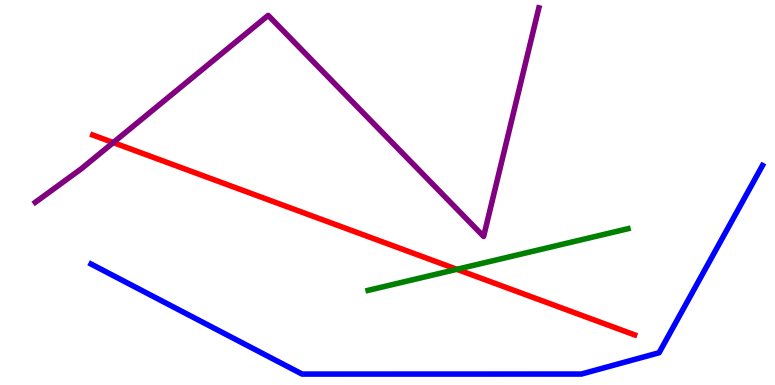[{'lines': ['blue', 'red'], 'intersections': []}, {'lines': ['green', 'red'], 'intersections': [{'x': 5.89, 'y': 3.0}]}, {'lines': ['purple', 'red'], 'intersections': [{'x': 1.46, 'y': 6.3}]}, {'lines': ['blue', 'green'], 'intersections': []}, {'lines': ['blue', 'purple'], 'intersections': []}, {'lines': ['green', 'purple'], 'intersections': []}]